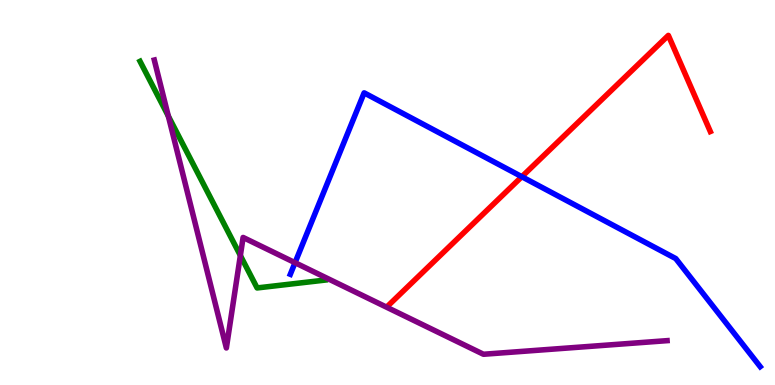[{'lines': ['blue', 'red'], 'intersections': [{'x': 6.73, 'y': 5.41}]}, {'lines': ['green', 'red'], 'intersections': []}, {'lines': ['purple', 'red'], 'intersections': []}, {'lines': ['blue', 'green'], 'intersections': []}, {'lines': ['blue', 'purple'], 'intersections': [{'x': 3.81, 'y': 3.18}]}, {'lines': ['green', 'purple'], 'intersections': [{'x': 2.17, 'y': 6.98}, {'x': 3.1, 'y': 3.36}]}]